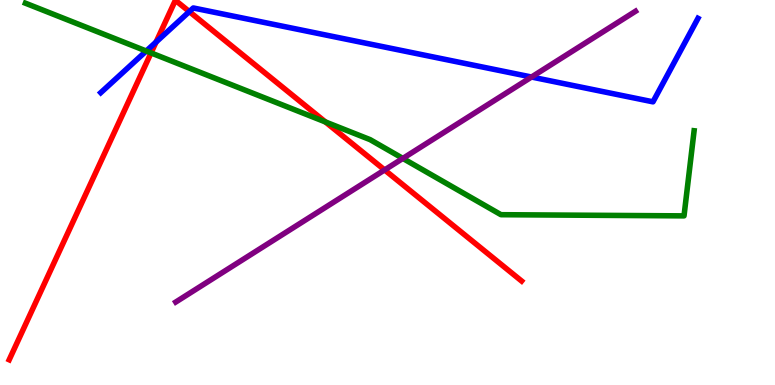[{'lines': ['blue', 'red'], 'intersections': [{'x': 2.01, 'y': 8.91}, {'x': 2.44, 'y': 9.7}]}, {'lines': ['green', 'red'], 'intersections': [{'x': 1.95, 'y': 8.63}, {'x': 4.2, 'y': 6.83}]}, {'lines': ['purple', 'red'], 'intersections': [{'x': 4.96, 'y': 5.59}]}, {'lines': ['blue', 'green'], 'intersections': [{'x': 1.89, 'y': 8.67}]}, {'lines': ['blue', 'purple'], 'intersections': [{'x': 6.86, 'y': 8.0}]}, {'lines': ['green', 'purple'], 'intersections': [{'x': 5.2, 'y': 5.89}]}]